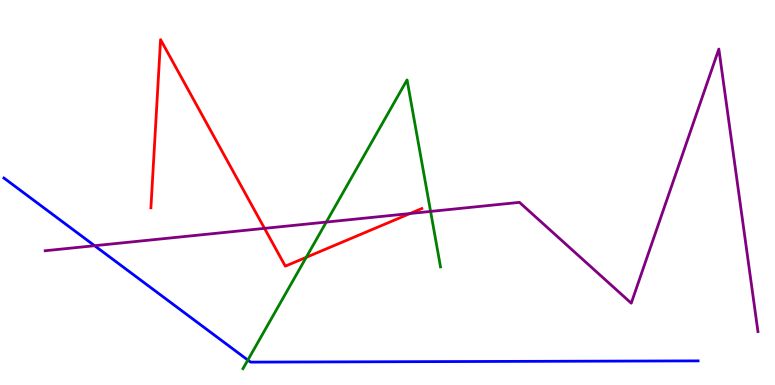[{'lines': ['blue', 'red'], 'intersections': []}, {'lines': ['green', 'red'], 'intersections': [{'x': 3.95, 'y': 3.32}]}, {'lines': ['purple', 'red'], 'intersections': [{'x': 3.41, 'y': 4.07}, {'x': 5.29, 'y': 4.45}]}, {'lines': ['blue', 'green'], 'intersections': [{'x': 3.2, 'y': 0.648}]}, {'lines': ['blue', 'purple'], 'intersections': [{'x': 1.22, 'y': 3.62}]}, {'lines': ['green', 'purple'], 'intersections': [{'x': 4.21, 'y': 4.23}, {'x': 5.56, 'y': 4.51}]}]